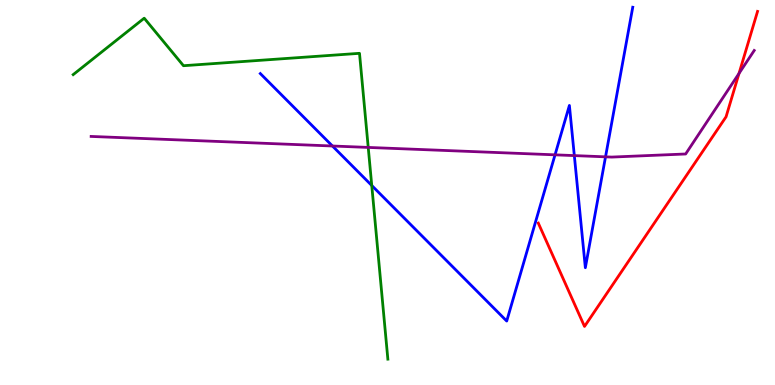[{'lines': ['blue', 'red'], 'intersections': []}, {'lines': ['green', 'red'], 'intersections': []}, {'lines': ['purple', 'red'], 'intersections': [{'x': 9.54, 'y': 8.09}]}, {'lines': ['blue', 'green'], 'intersections': [{'x': 4.8, 'y': 5.18}]}, {'lines': ['blue', 'purple'], 'intersections': [{'x': 4.29, 'y': 6.21}, {'x': 7.16, 'y': 5.98}, {'x': 7.41, 'y': 5.96}, {'x': 7.81, 'y': 5.93}]}, {'lines': ['green', 'purple'], 'intersections': [{'x': 4.75, 'y': 6.17}]}]